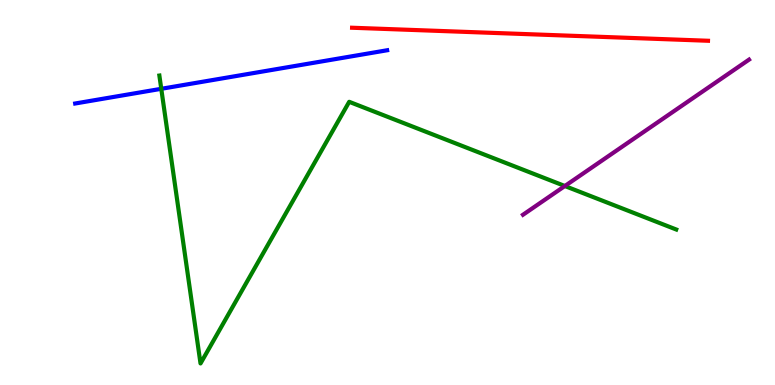[{'lines': ['blue', 'red'], 'intersections': []}, {'lines': ['green', 'red'], 'intersections': []}, {'lines': ['purple', 'red'], 'intersections': []}, {'lines': ['blue', 'green'], 'intersections': [{'x': 2.08, 'y': 7.69}]}, {'lines': ['blue', 'purple'], 'intersections': []}, {'lines': ['green', 'purple'], 'intersections': [{'x': 7.29, 'y': 5.17}]}]